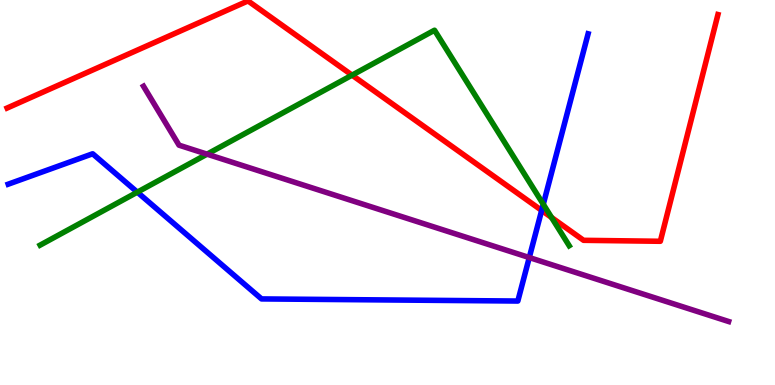[{'lines': ['blue', 'red'], 'intersections': [{'x': 6.99, 'y': 4.53}]}, {'lines': ['green', 'red'], 'intersections': [{'x': 4.54, 'y': 8.05}, {'x': 7.12, 'y': 4.35}]}, {'lines': ['purple', 'red'], 'intersections': []}, {'lines': ['blue', 'green'], 'intersections': [{'x': 1.77, 'y': 5.01}, {'x': 7.01, 'y': 4.69}]}, {'lines': ['blue', 'purple'], 'intersections': [{'x': 6.83, 'y': 3.31}]}, {'lines': ['green', 'purple'], 'intersections': [{'x': 2.67, 'y': 6.0}]}]